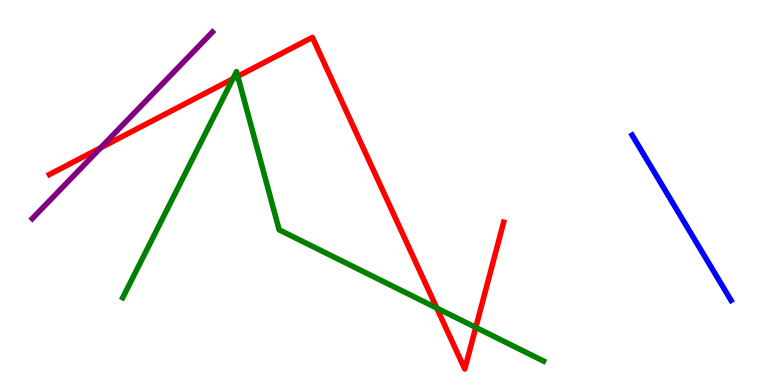[{'lines': ['blue', 'red'], 'intersections': []}, {'lines': ['green', 'red'], 'intersections': [{'x': 3.0, 'y': 7.95}, {'x': 3.07, 'y': 8.02}, {'x': 5.64, 'y': 2.0}, {'x': 6.14, 'y': 1.5}]}, {'lines': ['purple', 'red'], 'intersections': [{'x': 1.3, 'y': 6.16}]}, {'lines': ['blue', 'green'], 'intersections': []}, {'lines': ['blue', 'purple'], 'intersections': []}, {'lines': ['green', 'purple'], 'intersections': []}]